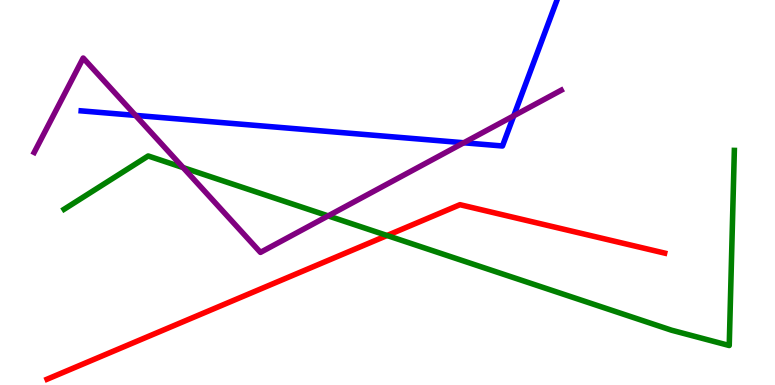[{'lines': ['blue', 'red'], 'intersections': []}, {'lines': ['green', 'red'], 'intersections': [{'x': 4.99, 'y': 3.88}]}, {'lines': ['purple', 'red'], 'intersections': []}, {'lines': ['blue', 'green'], 'intersections': []}, {'lines': ['blue', 'purple'], 'intersections': [{'x': 1.75, 'y': 7.0}, {'x': 5.98, 'y': 6.29}, {'x': 6.63, 'y': 6.99}]}, {'lines': ['green', 'purple'], 'intersections': [{'x': 2.36, 'y': 5.65}, {'x': 4.23, 'y': 4.39}]}]